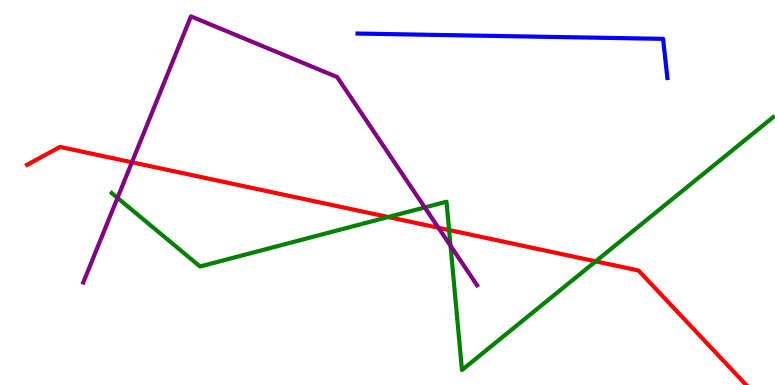[{'lines': ['blue', 'red'], 'intersections': []}, {'lines': ['green', 'red'], 'intersections': [{'x': 5.01, 'y': 4.36}, {'x': 5.79, 'y': 4.03}, {'x': 7.69, 'y': 3.21}]}, {'lines': ['purple', 'red'], 'intersections': [{'x': 1.7, 'y': 5.79}, {'x': 5.66, 'y': 4.08}]}, {'lines': ['blue', 'green'], 'intersections': []}, {'lines': ['blue', 'purple'], 'intersections': []}, {'lines': ['green', 'purple'], 'intersections': [{'x': 1.52, 'y': 4.86}, {'x': 5.48, 'y': 4.61}, {'x': 5.81, 'y': 3.62}]}]